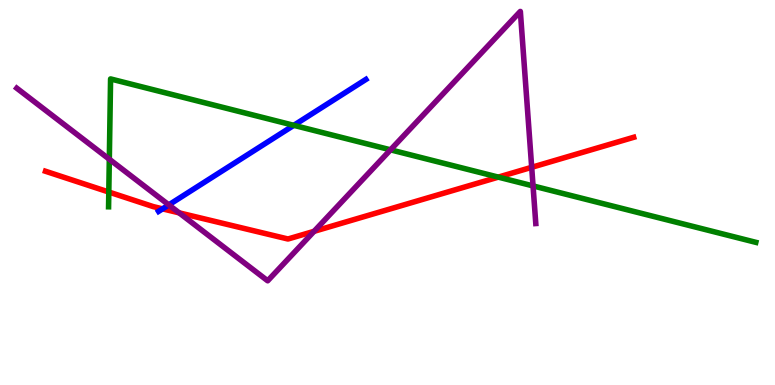[{'lines': ['blue', 'red'], 'intersections': [{'x': 2.1, 'y': 4.58}]}, {'lines': ['green', 'red'], 'intersections': [{'x': 1.4, 'y': 5.01}, {'x': 6.43, 'y': 5.4}]}, {'lines': ['purple', 'red'], 'intersections': [{'x': 2.31, 'y': 4.47}, {'x': 4.05, 'y': 3.99}, {'x': 6.86, 'y': 5.65}]}, {'lines': ['blue', 'green'], 'intersections': [{'x': 3.79, 'y': 6.74}]}, {'lines': ['blue', 'purple'], 'intersections': [{'x': 2.18, 'y': 4.68}]}, {'lines': ['green', 'purple'], 'intersections': [{'x': 1.41, 'y': 5.86}, {'x': 5.04, 'y': 6.11}, {'x': 6.88, 'y': 5.17}]}]